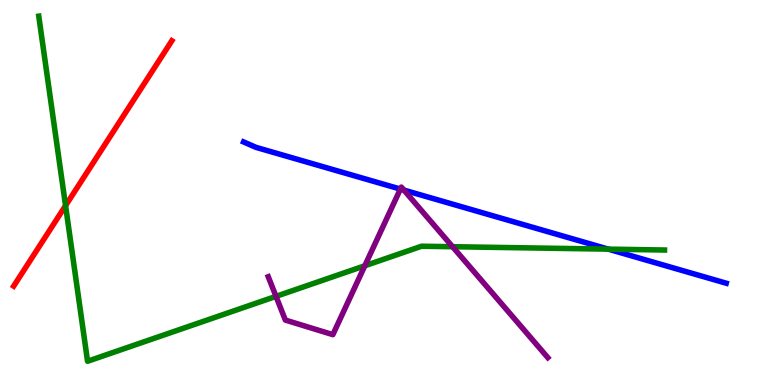[{'lines': ['blue', 'red'], 'intersections': []}, {'lines': ['green', 'red'], 'intersections': [{'x': 0.846, 'y': 4.66}]}, {'lines': ['purple', 'red'], 'intersections': []}, {'lines': ['blue', 'green'], 'intersections': [{'x': 7.85, 'y': 3.53}]}, {'lines': ['blue', 'purple'], 'intersections': [{'x': 5.17, 'y': 5.09}, {'x': 5.21, 'y': 5.06}]}, {'lines': ['green', 'purple'], 'intersections': [{'x': 3.56, 'y': 2.3}, {'x': 4.71, 'y': 3.1}, {'x': 5.84, 'y': 3.59}]}]